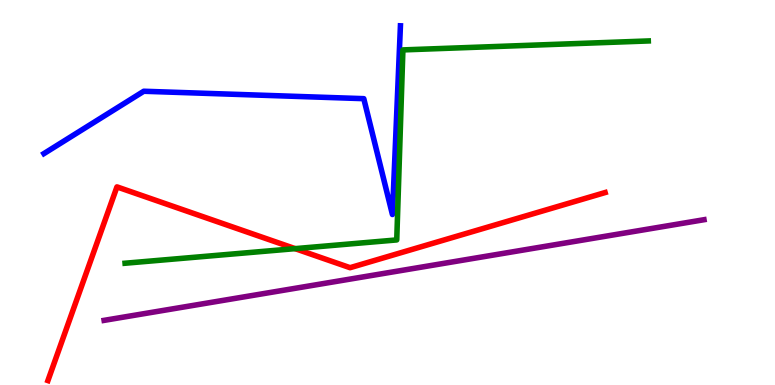[{'lines': ['blue', 'red'], 'intersections': []}, {'lines': ['green', 'red'], 'intersections': [{'x': 3.81, 'y': 3.54}]}, {'lines': ['purple', 'red'], 'intersections': []}, {'lines': ['blue', 'green'], 'intersections': []}, {'lines': ['blue', 'purple'], 'intersections': []}, {'lines': ['green', 'purple'], 'intersections': []}]